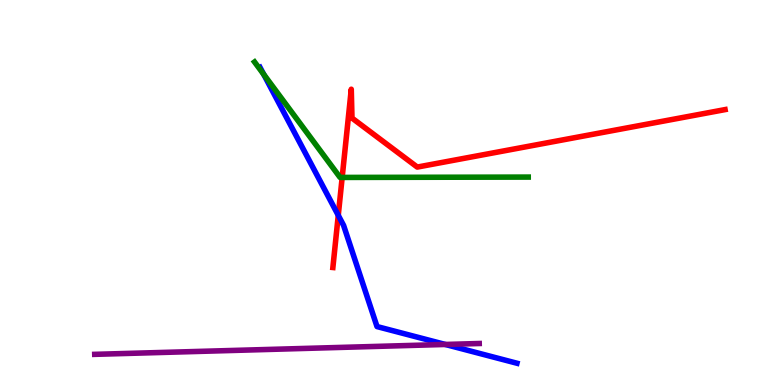[{'lines': ['blue', 'red'], 'intersections': [{'x': 4.36, 'y': 4.41}]}, {'lines': ['green', 'red'], 'intersections': [{'x': 4.42, 'y': 5.39}]}, {'lines': ['purple', 'red'], 'intersections': []}, {'lines': ['blue', 'green'], 'intersections': [{'x': 3.4, 'y': 8.07}]}, {'lines': ['blue', 'purple'], 'intersections': [{'x': 5.75, 'y': 1.05}]}, {'lines': ['green', 'purple'], 'intersections': []}]